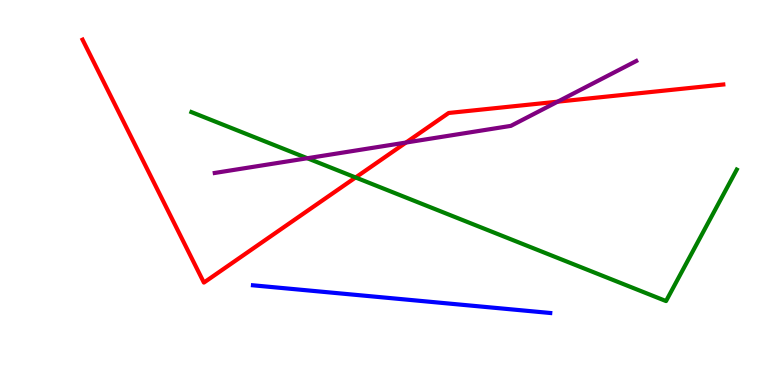[{'lines': ['blue', 'red'], 'intersections': []}, {'lines': ['green', 'red'], 'intersections': [{'x': 4.59, 'y': 5.39}]}, {'lines': ['purple', 'red'], 'intersections': [{'x': 5.24, 'y': 6.3}, {'x': 7.2, 'y': 7.36}]}, {'lines': ['blue', 'green'], 'intersections': []}, {'lines': ['blue', 'purple'], 'intersections': []}, {'lines': ['green', 'purple'], 'intersections': [{'x': 3.97, 'y': 5.89}]}]